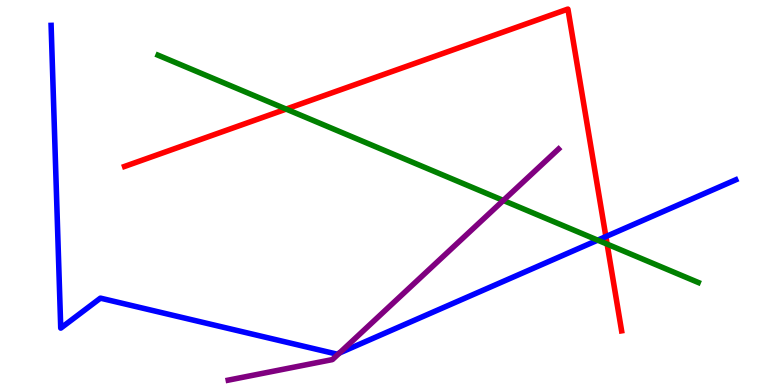[{'lines': ['blue', 'red'], 'intersections': [{'x': 7.82, 'y': 3.86}]}, {'lines': ['green', 'red'], 'intersections': [{'x': 3.69, 'y': 7.17}, {'x': 7.83, 'y': 3.66}]}, {'lines': ['purple', 'red'], 'intersections': []}, {'lines': ['blue', 'green'], 'intersections': [{'x': 7.71, 'y': 3.76}]}, {'lines': ['blue', 'purple'], 'intersections': [{'x': 4.38, 'y': 0.831}]}, {'lines': ['green', 'purple'], 'intersections': [{'x': 6.49, 'y': 4.79}]}]